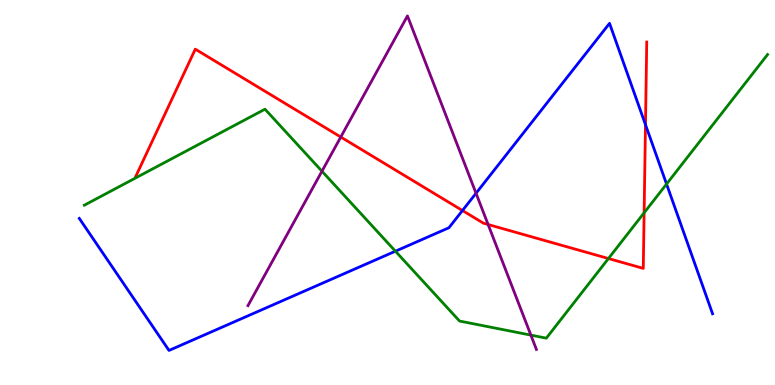[{'lines': ['blue', 'red'], 'intersections': [{'x': 5.97, 'y': 4.53}, {'x': 8.33, 'y': 6.76}]}, {'lines': ['green', 'red'], 'intersections': [{'x': 7.85, 'y': 3.28}, {'x': 8.31, 'y': 4.47}]}, {'lines': ['purple', 'red'], 'intersections': [{'x': 4.4, 'y': 6.44}, {'x': 6.3, 'y': 4.17}]}, {'lines': ['blue', 'green'], 'intersections': [{'x': 5.1, 'y': 3.48}, {'x': 8.6, 'y': 5.22}]}, {'lines': ['blue', 'purple'], 'intersections': [{'x': 6.14, 'y': 4.98}]}, {'lines': ['green', 'purple'], 'intersections': [{'x': 4.15, 'y': 5.55}, {'x': 6.85, 'y': 1.3}]}]